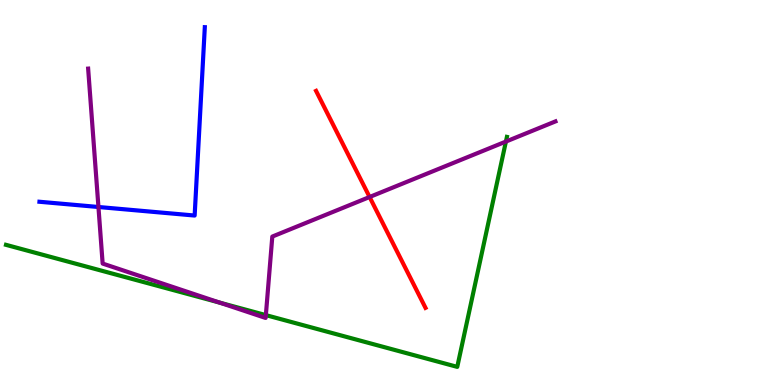[{'lines': ['blue', 'red'], 'intersections': []}, {'lines': ['green', 'red'], 'intersections': []}, {'lines': ['purple', 'red'], 'intersections': [{'x': 4.77, 'y': 4.88}]}, {'lines': ['blue', 'green'], 'intersections': []}, {'lines': ['blue', 'purple'], 'intersections': [{'x': 1.27, 'y': 4.62}]}, {'lines': ['green', 'purple'], 'intersections': [{'x': 2.84, 'y': 2.14}, {'x': 3.43, 'y': 1.82}, {'x': 6.53, 'y': 6.32}]}]